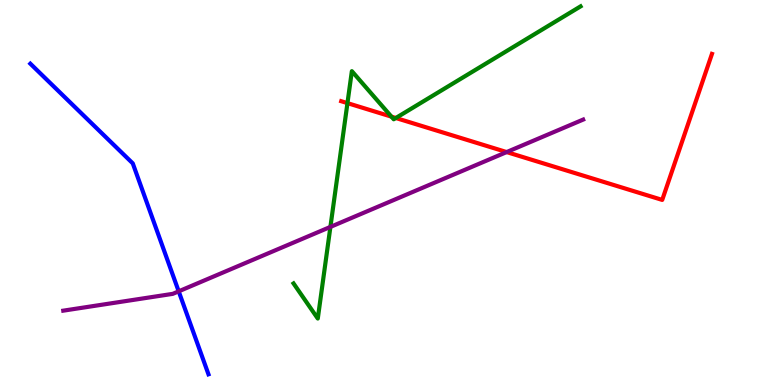[{'lines': ['blue', 'red'], 'intersections': []}, {'lines': ['green', 'red'], 'intersections': [{'x': 4.48, 'y': 7.32}, {'x': 5.05, 'y': 6.97}, {'x': 5.11, 'y': 6.94}]}, {'lines': ['purple', 'red'], 'intersections': [{'x': 6.54, 'y': 6.05}]}, {'lines': ['blue', 'green'], 'intersections': []}, {'lines': ['blue', 'purple'], 'intersections': [{'x': 2.31, 'y': 2.43}]}, {'lines': ['green', 'purple'], 'intersections': [{'x': 4.26, 'y': 4.11}]}]